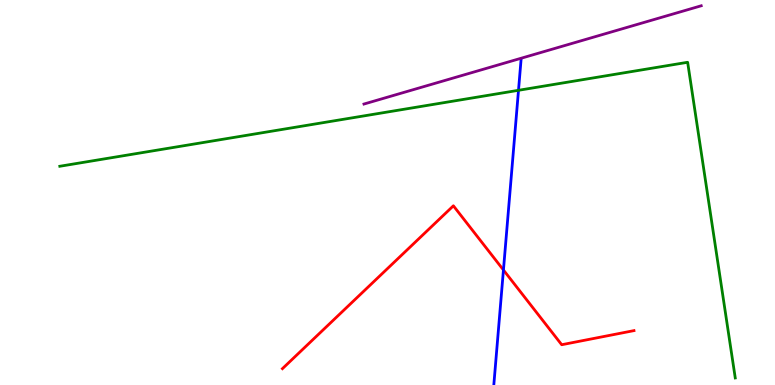[{'lines': ['blue', 'red'], 'intersections': [{'x': 6.5, 'y': 2.99}]}, {'lines': ['green', 'red'], 'intersections': []}, {'lines': ['purple', 'red'], 'intersections': []}, {'lines': ['blue', 'green'], 'intersections': [{'x': 6.69, 'y': 7.65}]}, {'lines': ['blue', 'purple'], 'intersections': []}, {'lines': ['green', 'purple'], 'intersections': []}]